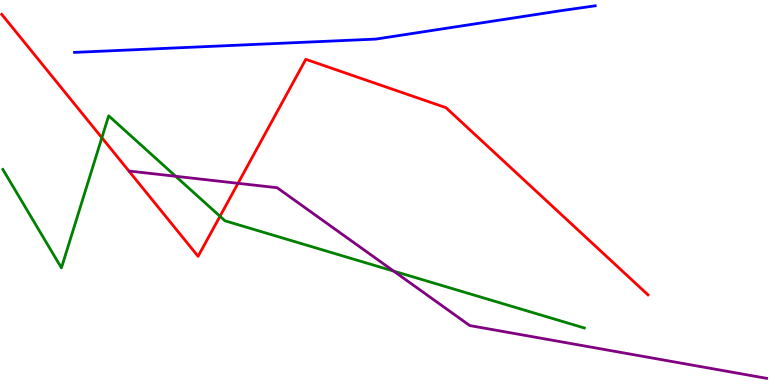[{'lines': ['blue', 'red'], 'intersections': []}, {'lines': ['green', 'red'], 'intersections': [{'x': 1.31, 'y': 6.42}, {'x': 2.84, 'y': 4.38}]}, {'lines': ['purple', 'red'], 'intersections': [{'x': 3.07, 'y': 5.24}]}, {'lines': ['blue', 'green'], 'intersections': []}, {'lines': ['blue', 'purple'], 'intersections': []}, {'lines': ['green', 'purple'], 'intersections': [{'x': 2.27, 'y': 5.42}, {'x': 5.08, 'y': 2.96}]}]